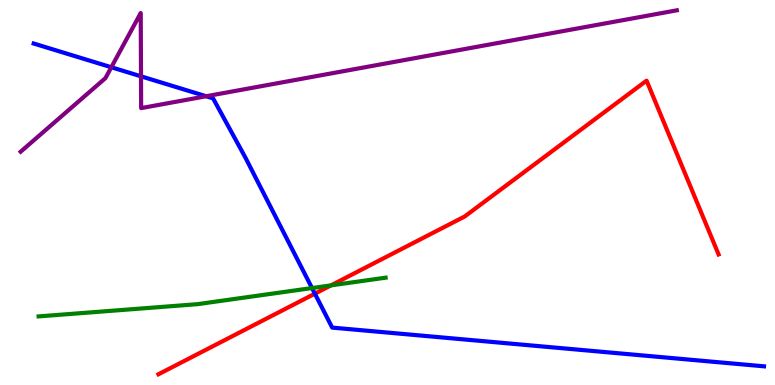[{'lines': ['blue', 'red'], 'intersections': [{'x': 4.06, 'y': 2.37}]}, {'lines': ['green', 'red'], 'intersections': [{'x': 4.27, 'y': 2.59}]}, {'lines': ['purple', 'red'], 'intersections': []}, {'lines': ['blue', 'green'], 'intersections': [{'x': 4.03, 'y': 2.52}]}, {'lines': ['blue', 'purple'], 'intersections': [{'x': 1.44, 'y': 8.25}, {'x': 1.82, 'y': 8.02}, {'x': 2.66, 'y': 7.5}]}, {'lines': ['green', 'purple'], 'intersections': []}]